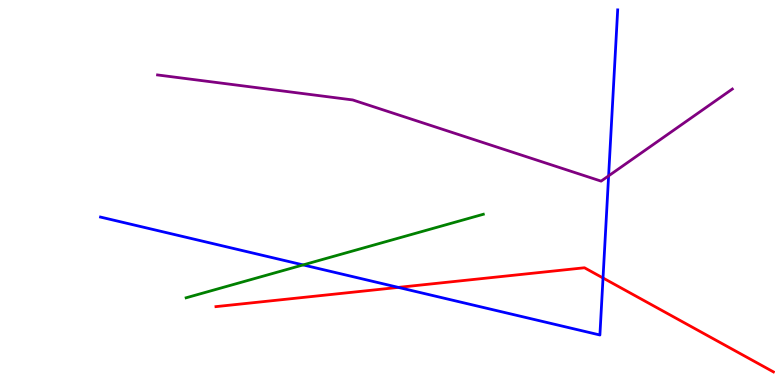[{'lines': ['blue', 'red'], 'intersections': [{'x': 5.14, 'y': 2.54}, {'x': 7.78, 'y': 2.78}]}, {'lines': ['green', 'red'], 'intersections': []}, {'lines': ['purple', 'red'], 'intersections': []}, {'lines': ['blue', 'green'], 'intersections': [{'x': 3.91, 'y': 3.12}]}, {'lines': ['blue', 'purple'], 'intersections': [{'x': 7.85, 'y': 5.43}]}, {'lines': ['green', 'purple'], 'intersections': []}]